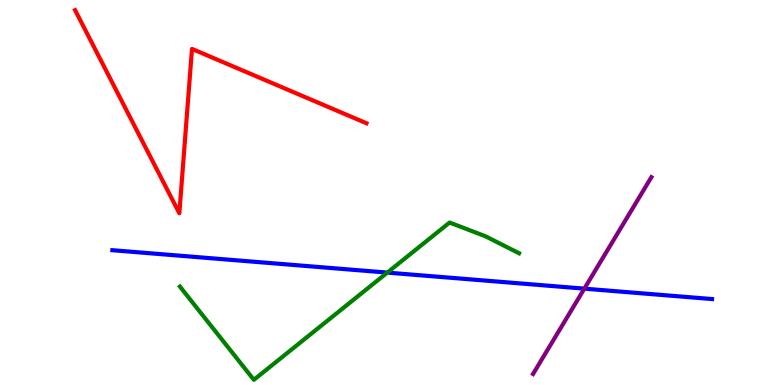[{'lines': ['blue', 'red'], 'intersections': []}, {'lines': ['green', 'red'], 'intersections': []}, {'lines': ['purple', 'red'], 'intersections': []}, {'lines': ['blue', 'green'], 'intersections': [{'x': 5.0, 'y': 2.92}]}, {'lines': ['blue', 'purple'], 'intersections': [{'x': 7.54, 'y': 2.5}]}, {'lines': ['green', 'purple'], 'intersections': []}]